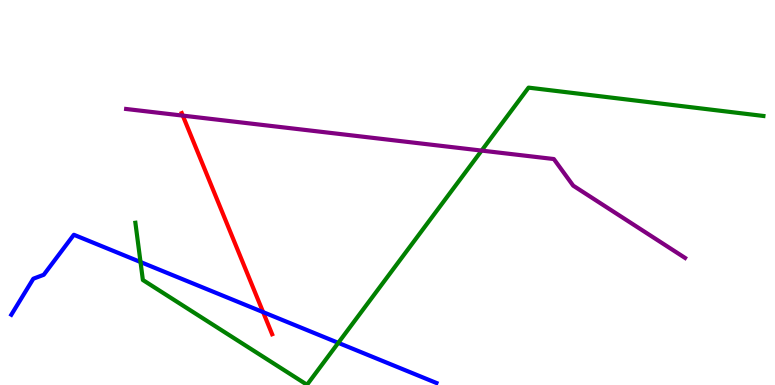[{'lines': ['blue', 'red'], 'intersections': [{'x': 3.39, 'y': 1.89}]}, {'lines': ['green', 'red'], 'intersections': []}, {'lines': ['purple', 'red'], 'intersections': [{'x': 2.36, 'y': 7.0}]}, {'lines': ['blue', 'green'], 'intersections': [{'x': 1.81, 'y': 3.19}, {'x': 4.36, 'y': 1.09}]}, {'lines': ['blue', 'purple'], 'intersections': []}, {'lines': ['green', 'purple'], 'intersections': [{'x': 6.21, 'y': 6.09}]}]